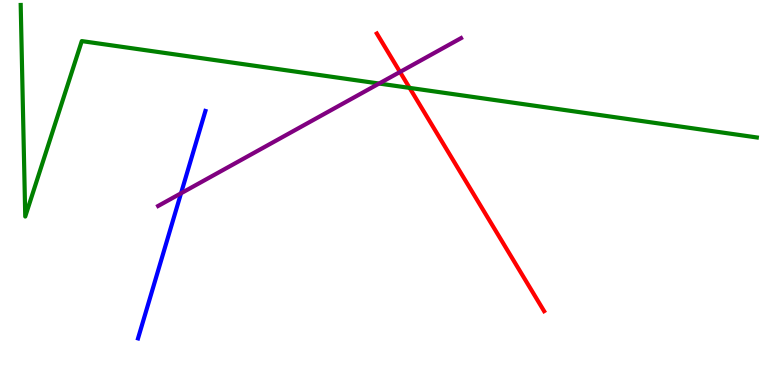[{'lines': ['blue', 'red'], 'intersections': []}, {'lines': ['green', 'red'], 'intersections': [{'x': 5.28, 'y': 7.72}]}, {'lines': ['purple', 'red'], 'intersections': [{'x': 5.16, 'y': 8.13}]}, {'lines': ['blue', 'green'], 'intersections': []}, {'lines': ['blue', 'purple'], 'intersections': [{'x': 2.34, 'y': 4.98}]}, {'lines': ['green', 'purple'], 'intersections': [{'x': 4.89, 'y': 7.83}]}]